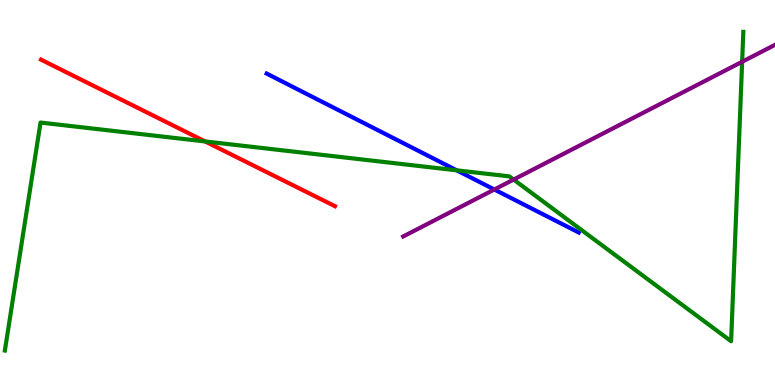[{'lines': ['blue', 'red'], 'intersections': []}, {'lines': ['green', 'red'], 'intersections': [{'x': 2.65, 'y': 6.33}]}, {'lines': ['purple', 'red'], 'intersections': []}, {'lines': ['blue', 'green'], 'intersections': [{'x': 5.89, 'y': 5.58}]}, {'lines': ['blue', 'purple'], 'intersections': [{'x': 6.38, 'y': 5.08}]}, {'lines': ['green', 'purple'], 'intersections': [{'x': 6.63, 'y': 5.34}, {'x': 9.58, 'y': 8.4}]}]